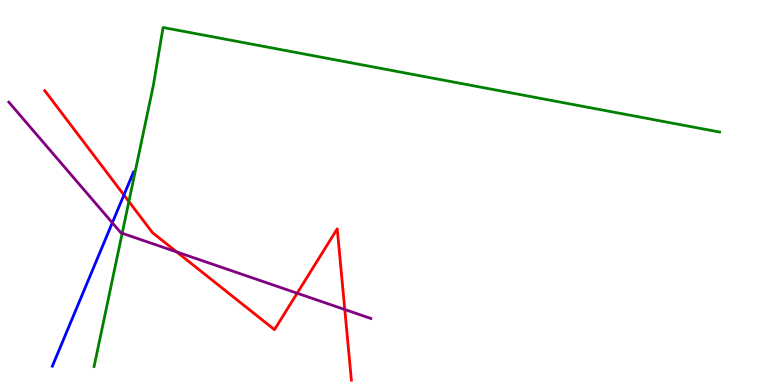[{'lines': ['blue', 'red'], 'intersections': [{'x': 1.6, 'y': 4.93}]}, {'lines': ['green', 'red'], 'intersections': [{'x': 1.66, 'y': 4.77}]}, {'lines': ['purple', 'red'], 'intersections': [{'x': 2.28, 'y': 3.46}, {'x': 3.83, 'y': 2.38}, {'x': 4.45, 'y': 1.96}]}, {'lines': ['blue', 'green'], 'intersections': []}, {'lines': ['blue', 'purple'], 'intersections': [{'x': 1.45, 'y': 4.21}]}, {'lines': ['green', 'purple'], 'intersections': [{'x': 1.58, 'y': 3.94}]}]